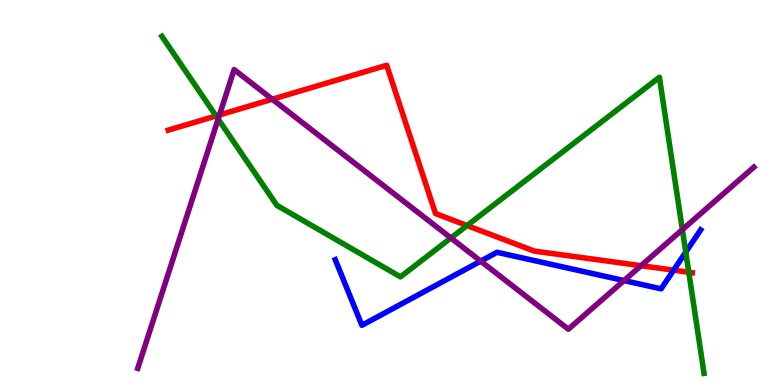[{'lines': ['blue', 'red'], 'intersections': [{'x': 8.69, 'y': 2.98}]}, {'lines': ['green', 'red'], 'intersections': [{'x': 2.79, 'y': 6.99}, {'x': 6.03, 'y': 4.14}, {'x': 8.89, 'y': 2.93}]}, {'lines': ['purple', 'red'], 'intersections': [{'x': 2.83, 'y': 7.01}, {'x': 3.51, 'y': 7.42}, {'x': 8.27, 'y': 3.1}]}, {'lines': ['blue', 'green'], 'intersections': [{'x': 8.85, 'y': 3.45}]}, {'lines': ['blue', 'purple'], 'intersections': [{'x': 6.2, 'y': 3.22}, {'x': 8.05, 'y': 2.71}]}, {'lines': ['green', 'purple'], 'intersections': [{'x': 2.82, 'y': 6.91}, {'x': 5.82, 'y': 3.82}, {'x': 8.8, 'y': 4.04}]}]